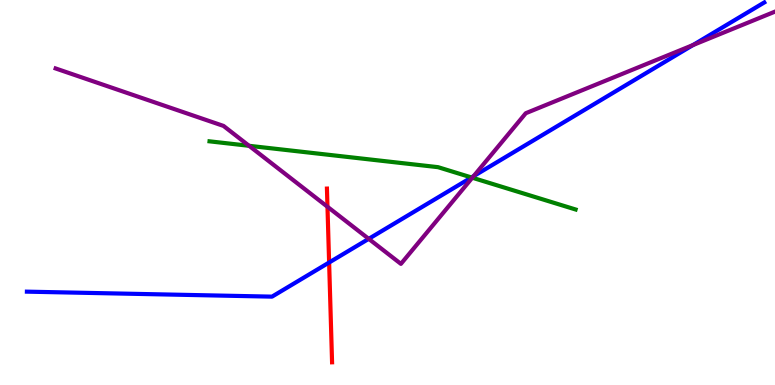[{'lines': ['blue', 'red'], 'intersections': [{'x': 4.25, 'y': 3.18}]}, {'lines': ['green', 'red'], 'intersections': []}, {'lines': ['purple', 'red'], 'intersections': [{'x': 4.23, 'y': 4.63}]}, {'lines': ['blue', 'green'], 'intersections': [{'x': 6.08, 'y': 5.39}]}, {'lines': ['blue', 'purple'], 'intersections': [{'x': 4.76, 'y': 3.8}, {'x': 6.11, 'y': 5.42}, {'x': 8.94, 'y': 8.83}]}, {'lines': ['green', 'purple'], 'intersections': [{'x': 3.21, 'y': 6.21}, {'x': 6.09, 'y': 5.38}]}]